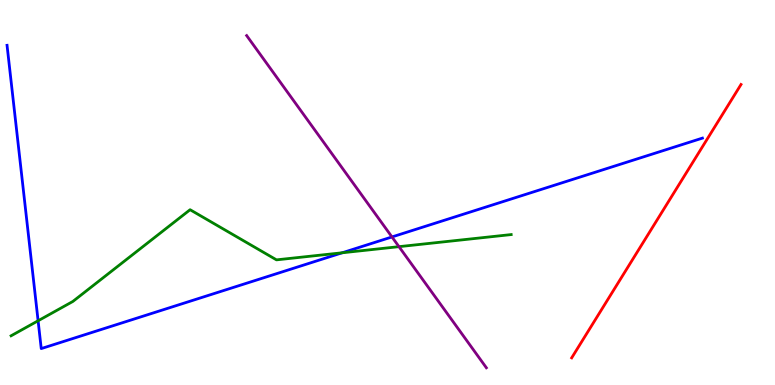[{'lines': ['blue', 'red'], 'intersections': []}, {'lines': ['green', 'red'], 'intersections': []}, {'lines': ['purple', 'red'], 'intersections': []}, {'lines': ['blue', 'green'], 'intersections': [{'x': 0.492, 'y': 1.67}, {'x': 4.42, 'y': 3.43}]}, {'lines': ['blue', 'purple'], 'intersections': [{'x': 5.06, 'y': 3.85}]}, {'lines': ['green', 'purple'], 'intersections': [{'x': 5.15, 'y': 3.59}]}]